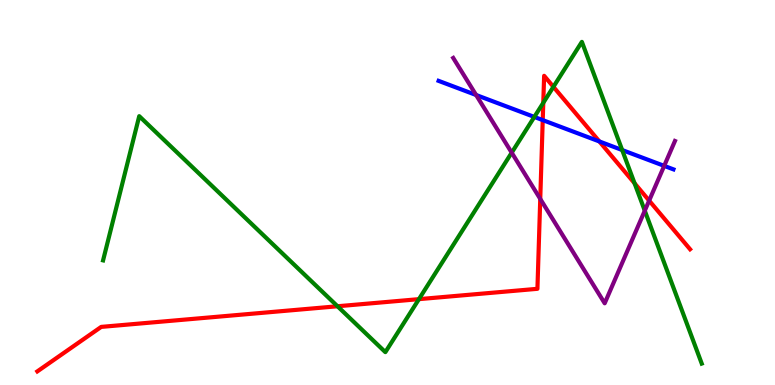[{'lines': ['blue', 'red'], 'intersections': [{'x': 7.0, 'y': 6.88}, {'x': 7.73, 'y': 6.33}]}, {'lines': ['green', 'red'], 'intersections': [{'x': 4.35, 'y': 2.05}, {'x': 5.41, 'y': 2.23}, {'x': 7.01, 'y': 7.33}, {'x': 7.14, 'y': 7.74}, {'x': 8.19, 'y': 5.24}]}, {'lines': ['purple', 'red'], 'intersections': [{'x': 6.97, 'y': 4.83}, {'x': 8.38, 'y': 4.79}]}, {'lines': ['blue', 'green'], 'intersections': [{'x': 6.89, 'y': 6.96}, {'x': 8.03, 'y': 6.1}]}, {'lines': ['blue', 'purple'], 'intersections': [{'x': 6.14, 'y': 7.53}, {'x': 8.57, 'y': 5.69}]}, {'lines': ['green', 'purple'], 'intersections': [{'x': 6.6, 'y': 6.03}, {'x': 8.32, 'y': 4.53}]}]